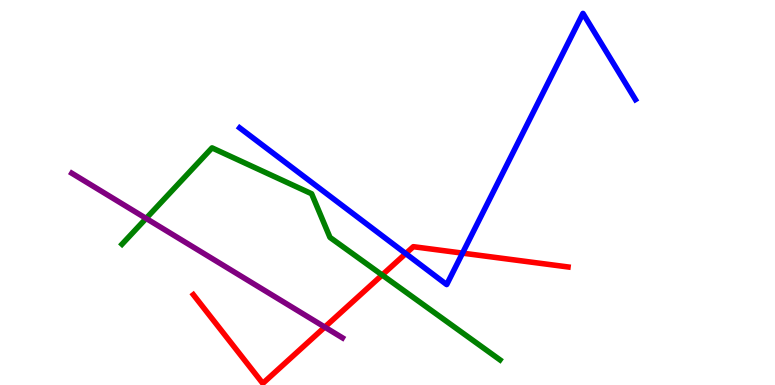[{'lines': ['blue', 'red'], 'intersections': [{'x': 5.24, 'y': 3.41}, {'x': 5.97, 'y': 3.43}]}, {'lines': ['green', 'red'], 'intersections': [{'x': 4.93, 'y': 2.86}]}, {'lines': ['purple', 'red'], 'intersections': [{'x': 4.19, 'y': 1.5}]}, {'lines': ['blue', 'green'], 'intersections': []}, {'lines': ['blue', 'purple'], 'intersections': []}, {'lines': ['green', 'purple'], 'intersections': [{'x': 1.89, 'y': 4.33}]}]